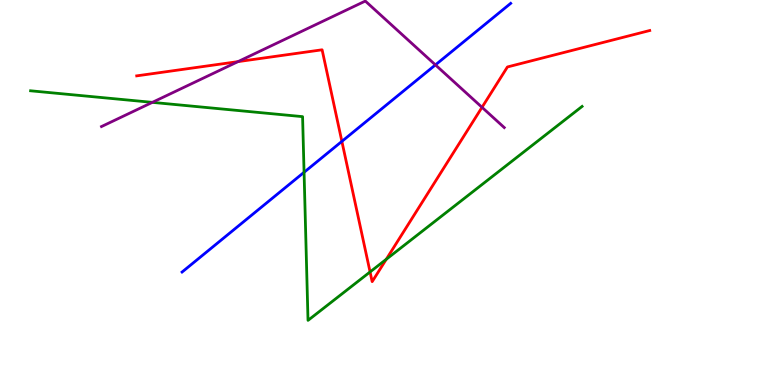[{'lines': ['blue', 'red'], 'intersections': [{'x': 4.41, 'y': 6.33}]}, {'lines': ['green', 'red'], 'intersections': [{'x': 4.78, 'y': 2.94}, {'x': 4.98, 'y': 3.27}]}, {'lines': ['purple', 'red'], 'intersections': [{'x': 3.07, 'y': 8.4}, {'x': 6.22, 'y': 7.21}]}, {'lines': ['blue', 'green'], 'intersections': [{'x': 3.92, 'y': 5.52}]}, {'lines': ['blue', 'purple'], 'intersections': [{'x': 5.62, 'y': 8.31}]}, {'lines': ['green', 'purple'], 'intersections': [{'x': 1.97, 'y': 7.34}]}]